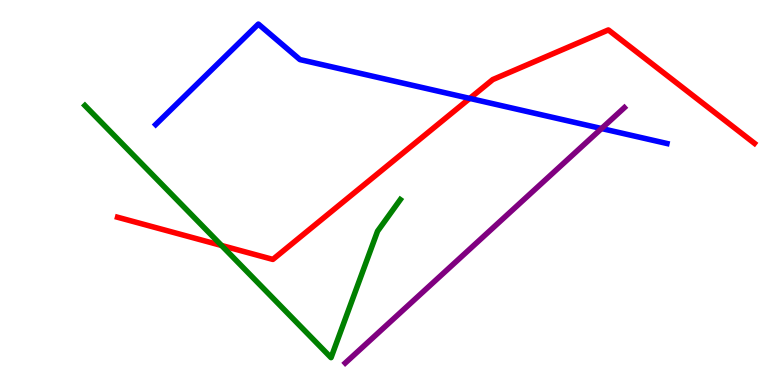[{'lines': ['blue', 'red'], 'intersections': [{'x': 6.06, 'y': 7.44}]}, {'lines': ['green', 'red'], 'intersections': [{'x': 2.86, 'y': 3.62}]}, {'lines': ['purple', 'red'], 'intersections': []}, {'lines': ['blue', 'green'], 'intersections': []}, {'lines': ['blue', 'purple'], 'intersections': [{'x': 7.76, 'y': 6.66}]}, {'lines': ['green', 'purple'], 'intersections': []}]